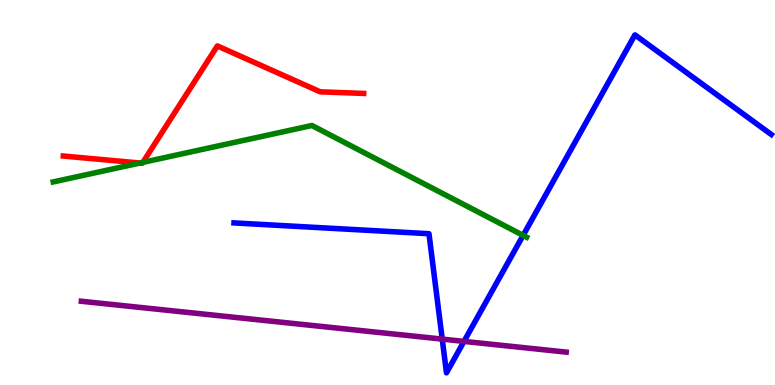[{'lines': ['blue', 'red'], 'intersections': []}, {'lines': ['green', 'red'], 'intersections': [{'x': 1.81, 'y': 5.77}, {'x': 1.84, 'y': 5.78}]}, {'lines': ['purple', 'red'], 'intersections': []}, {'lines': ['blue', 'green'], 'intersections': [{'x': 6.75, 'y': 3.89}]}, {'lines': ['blue', 'purple'], 'intersections': [{'x': 5.71, 'y': 1.19}, {'x': 5.99, 'y': 1.13}]}, {'lines': ['green', 'purple'], 'intersections': []}]